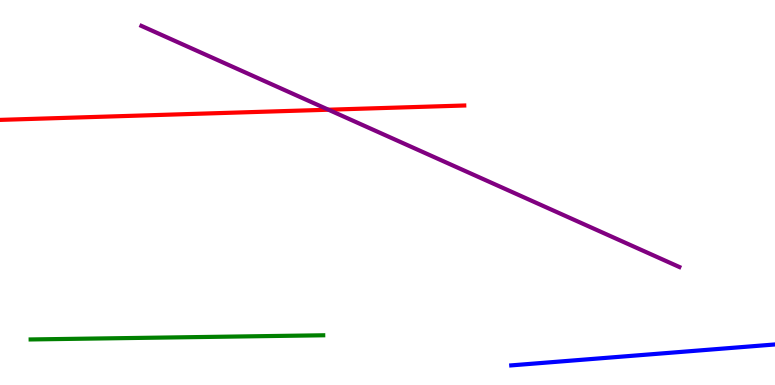[{'lines': ['blue', 'red'], 'intersections': []}, {'lines': ['green', 'red'], 'intersections': []}, {'lines': ['purple', 'red'], 'intersections': [{'x': 4.24, 'y': 7.15}]}, {'lines': ['blue', 'green'], 'intersections': []}, {'lines': ['blue', 'purple'], 'intersections': []}, {'lines': ['green', 'purple'], 'intersections': []}]